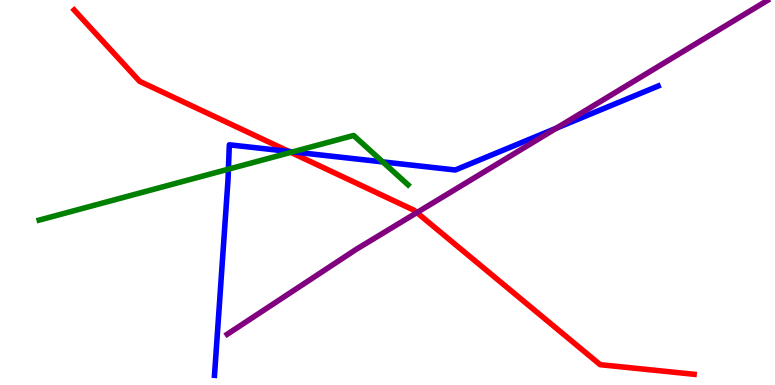[{'lines': ['blue', 'red'], 'intersections': [{'x': 3.73, 'y': 6.07}]}, {'lines': ['green', 'red'], 'intersections': [{'x': 3.75, 'y': 6.04}]}, {'lines': ['purple', 'red'], 'intersections': [{'x': 5.38, 'y': 4.48}]}, {'lines': ['blue', 'green'], 'intersections': [{'x': 2.95, 'y': 5.61}, {'x': 3.78, 'y': 6.06}, {'x': 4.94, 'y': 5.79}]}, {'lines': ['blue', 'purple'], 'intersections': [{'x': 7.18, 'y': 6.67}]}, {'lines': ['green', 'purple'], 'intersections': []}]